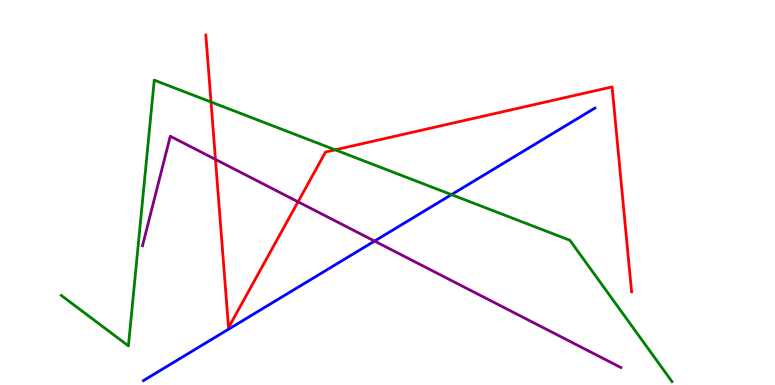[{'lines': ['blue', 'red'], 'intersections': []}, {'lines': ['green', 'red'], 'intersections': [{'x': 2.72, 'y': 7.35}, {'x': 4.32, 'y': 6.11}]}, {'lines': ['purple', 'red'], 'intersections': [{'x': 2.78, 'y': 5.86}, {'x': 3.85, 'y': 4.76}]}, {'lines': ['blue', 'green'], 'intersections': [{'x': 5.83, 'y': 4.94}]}, {'lines': ['blue', 'purple'], 'intersections': [{'x': 4.83, 'y': 3.74}]}, {'lines': ['green', 'purple'], 'intersections': []}]